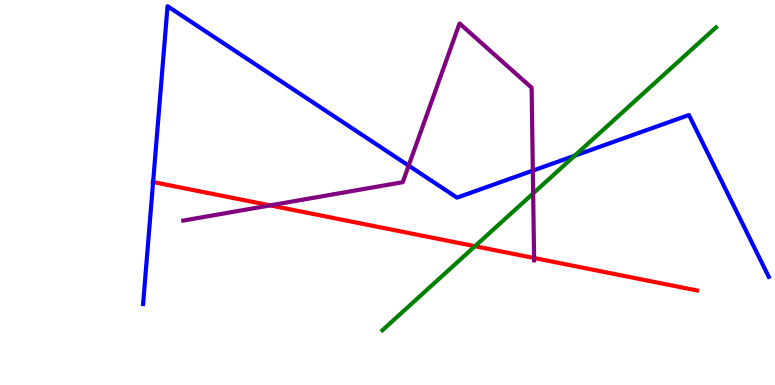[{'lines': ['blue', 'red'], 'intersections': [{'x': 1.98, 'y': 5.27}]}, {'lines': ['green', 'red'], 'intersections': [{'x': 6.13, 'y': 3.6}]}, {'lines': ['purple', 'red'], 'intersections': [{'x': 3.49, 'y': 4.67}, {'x': 6.89, 'y': 3.3}]}, {'lines': ['blue', 'green'], 'intersections': [{'x': 7.42, 'y': 5.96}]}, {'lines': ['blue', 'purple'], 'intersections': [{'x': 5.27, 'y': 5.7}, {'x': 6.88, 'y': 5.57}]}, {'lines': ['green', 'purple'], 'intersections': [{'x': 6.88, 'y': 4.98}]}]